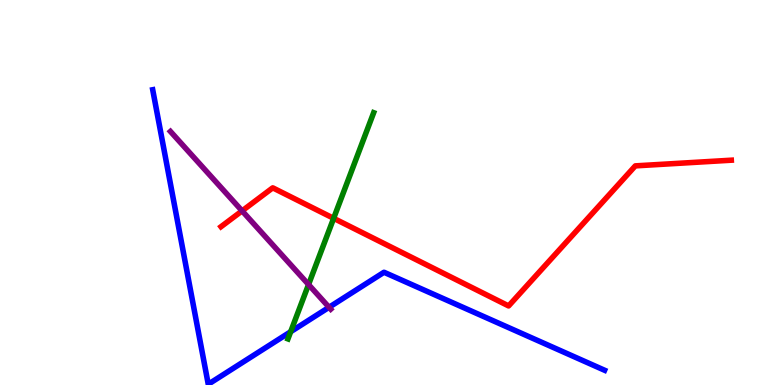[{'lines': ['blue', 'red'], 'intersections': []}, {'lines': ['green', 'red'], 'intersections': [{'x': 4.31, 'y': 4.33}]}, {'lines': ['purple', 'red'], 'intersections': [{'x': 3.12, 'y': 4.52}]}, {'lines': ['blue', 'green'], 'intersections': [{'x': 3.75, 'y': 1.38}]}, {'lines': ['blue', 'purple'], 'intersections': [{'x': 4.25, 'y': 2.02}]}, {'lines': ['green', 'purple'], 'intersections': [{'x': 3.98, 'y': 2.61}]}]